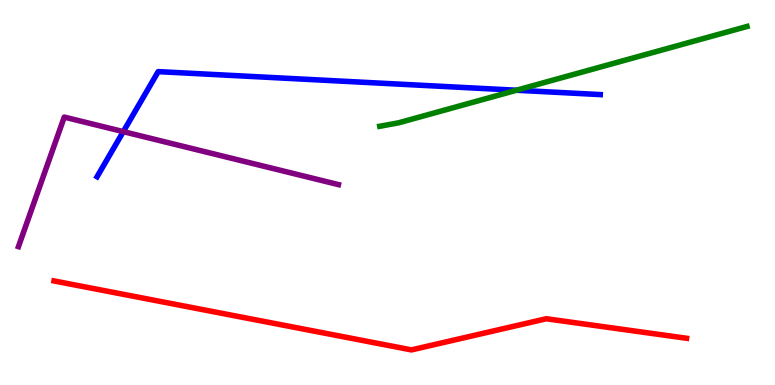[{'lines': ['blue', 'red'], 'intersections': []}, {'lines': ['green', 'red'], 'intersections': []}, {'lines': ['purple', 'red'], 'intersections': []}, {'lines': ['blue', 'green'], 'intersections': [{'x': 6.66, 'y': 7.66}]}, {'lines': ['blue', 'purple'], 'intersections': [{'x': 1.59, 'y': 6.58}]}, {'lines': ['green', 'purple'], 'intersections': []}]